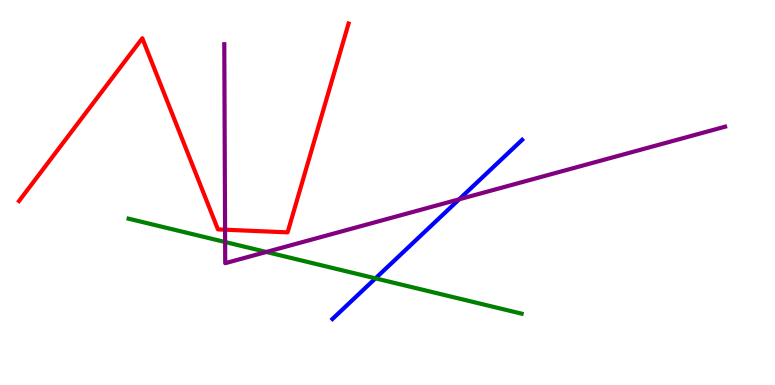[{'lines': ['blue', 'red'], 'intersections': []}, {'lines': ['green', 'red'], 'intersections': []}, {'lines': ['purple', 'red'], 'intersections': [{'x': 2.9, 'y': 4.03}]}, {'lines': ['blue', 'green'], 'intersections': [{'x': 4.84, 'y': 2.77}]}, {'lines': ['blue', 'purple'], 'intersections': [{'x': 5.92, 'y': 4.82}]}, {'lines': ['green', 'purple'], 'intersections': [{'x': 2.9, 'y': 3.71}, {'x': 3.44, 'y': 3.46}]}]